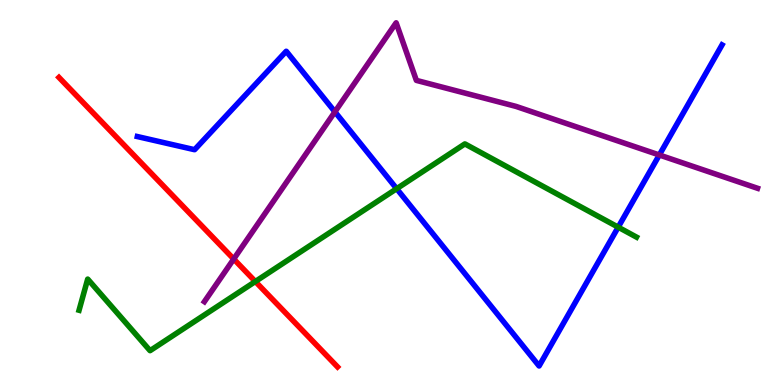[{'lines': ['blue', 'red'], 'intersections': []}, {'lines': ['green', 'red'], 'intersections': [{'x': 3.29, 'y': 2.69}]}, {'lines': ['purple', 'red'], 'intersections': [{'x': 3.02, 'y': 3.27}]}, {'lines': ['blue', 'green'], 'intersections': [{'x': 5.12, 'y': 5.1}, {'x': 7.98, 'y': 4.1}]}, {'lines': ['blue', 'purple'], 'intersections': [{'x': 4.32, 'y': 7.1}, {'x': 8.51, 'y': 5.97}]}, {'lines': ['green', 'purple'], 'intersections': []}]